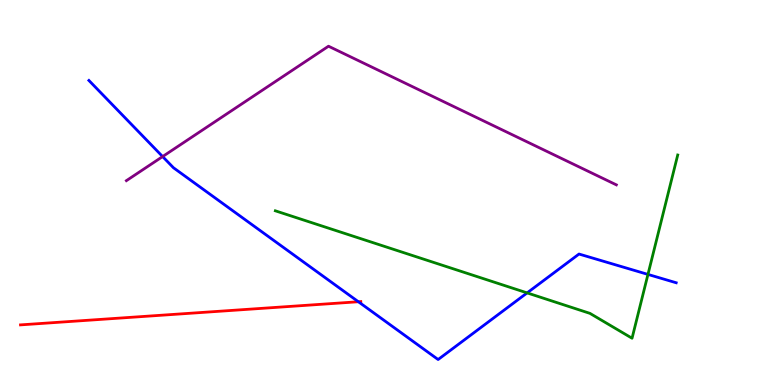[{'lines': ['blue', 'red'], 'intersections': [{'x': 4.62, 'y': 2.16}]}, {'lines': ['green', 'red'], 'intersections': []}, {'lines': ['purple', 'red'], 'intersections': []}, {'lines': ['blue', 'green'], 'intersections': [{'x': 6.8, 'y': 2.39}, {'x': 8.36, 'y': 2.87}]}, {'lines': ['blue', 'purple'], 'intersections': [{'x': 2.1, 'y': 5.93}]}, {'lines': ['green', 'purple'], 'intersections': []}]